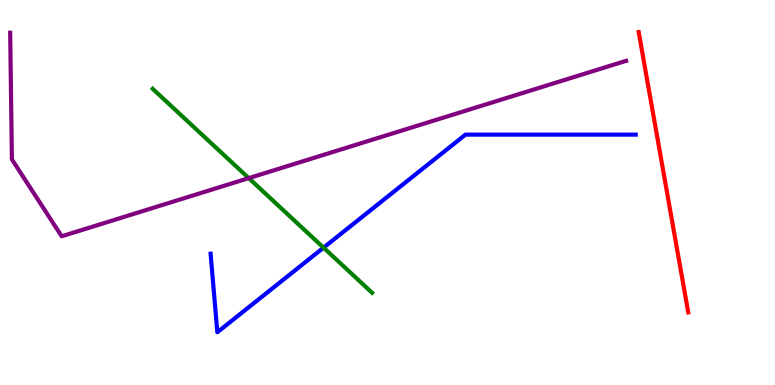[{'lines': ['blue', 'red'], 'intersections': []}, {'lines': ['green', 'red'], 'intersections': []}, {'lines': ['purple', 'red'], 'intersections': []}, {'lines': ['blue', 'green'], 'intersections': [{'x': 4.17, 'y': 3.57}]}, {'lines': ['blue', 'purple'], 'intersections': []}, {'lines': ['green', 'purple'], 'intersections': [{'x': 3.21, 'y': 5.37}]}]